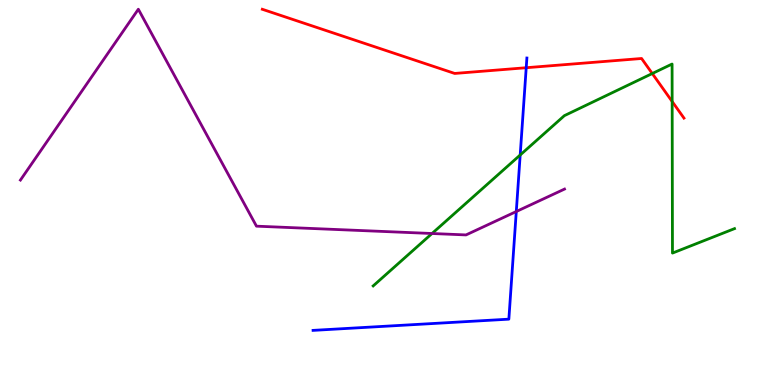[{'lines': ['blue', 'red'], 'intersections': [{'x': 6.79, 'y': 8.24}]}, {'lines': ['green', 'red'], 'intersections': [{'x': 8.42, 'y': 8.09}, {'x': 8.67, 'y': 7.36}]}, {'lines': ['purple', 'red'], 'intersections': []}, {'lines': ['blue', 'green'], 'intersections': [{'x': 6.71, 'y': 5.97}]}, {'lines': ['blue', 'purple'], 'intersections': [{'x': 6.66, 'y': 4.51}]}, {'lines': ['green', 'purple'], 'intersections': [{'x': 5.57, 'y': 3.93}]}]